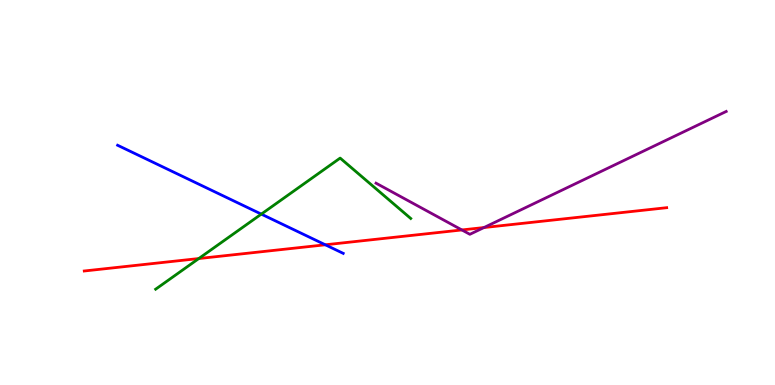[{'lines': ['blue', 'red'], 'intersections': [{'x': 4.2, 'y': 3.64}]}, {'lines': ['green', 'red'], 'intersections': [{'x': 2.57, 'y': 3.28}]}, {'lines': ['purple', 'red'], 'intersections': [{'x': 5.96, 'y': 4.03}, {'x': 6.24, 'y': 4.09}]}, {'lines': ['blue', 'green'], 'intersections': [{'x': 3.37, 'y': 4.44}]}, {'lines': ['blue', 'purple'], 'intersections': []}, {'lines': ['green', 'purple'], 'intersections': []}]